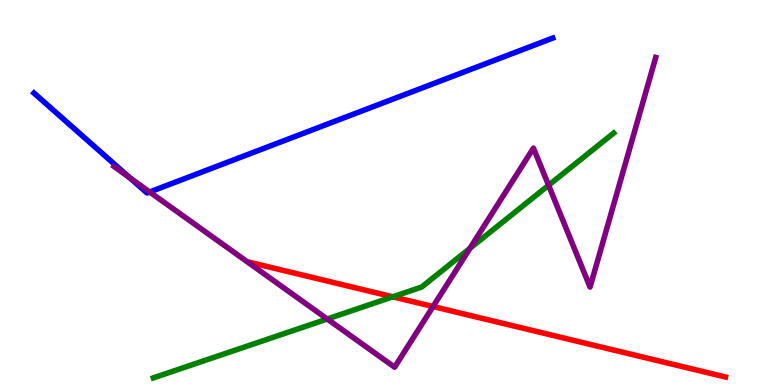[{'lines': ['blue', 'red'], 'intersections': []}, {'lines': ['green', 'red'], 'intersections': [{'x': 5.07, 'y': 2.29}]}, {'lines': ['purple', 'red'], 'intersections': [{'x': 5.59, 'y': 2.04}]}, {'lines': ['blue', 'green'], 'intersections': []}, {'lines': ['blue', 'purple'], 'intersections': [{'x': 1.68, 'y': 5.38}, {'x': 1.93, 'y': 5.01}]}, {'lines': ['green', 'purple'], 'intersections': [{'x': 4.22, 'y': 1.71}, {'x': 6.06, 'y': 3.55}, {'x': 7.08, 'y': 5.19}]}]